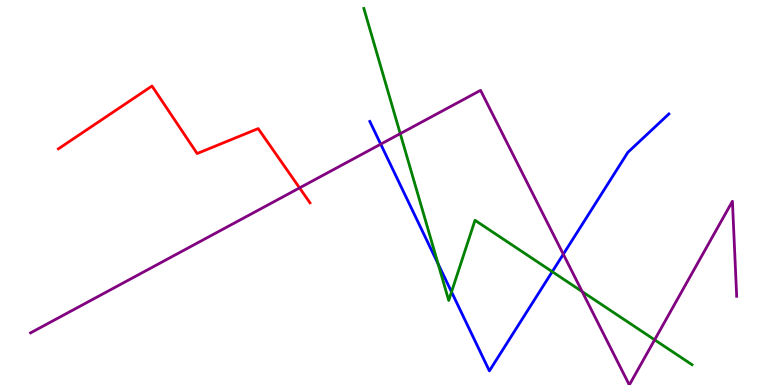[{'lines': ['blue', 'red'], 'intersections': []}, {'lines': ['green', 'red'], 'intersections': []}, {'lines': ['purple', 'red'], 'intersections': [{'x': 3.87, 'y': 5.12}]}, {'lines': ['blue', 'green'], 'intersections': [{'x': 5.65, 'y': 3.15}, {'x': 5.83, 'y': 2.42}, {'x': 7.13, 'y': 2.94}]}, {'lines': ['blue', 'purple'], 'intersections': [{'x': 4.91, 'y': 6.26}, {'x': 7.27, 'y': 3.4}]}, {'lines': ['green', 'purple'], 'intersections': [{'x': 5.16, 'y': 6.53}, {'x': 7.51, 'y': 2.43}, {'x': 8.45, 'y': 1.17}]}]